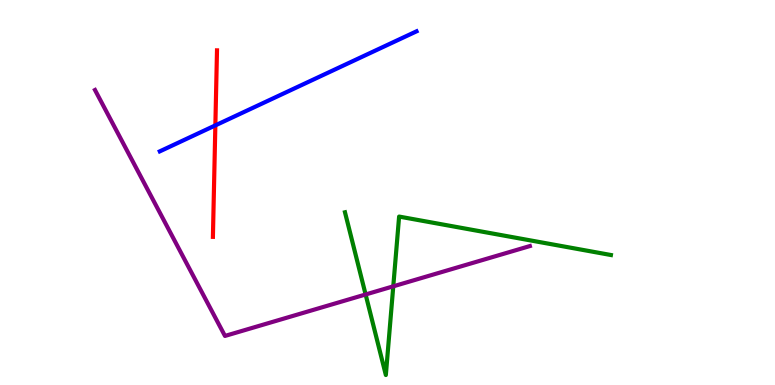[{'lines': ['blue', 'red'], 'intersections': [{'x': 2.78, 'y': 6.74}]}, {'lines': ['green', 'red'], 'intersections': []}, {'lines': ['purple', 'red'], 'intersections': []}, {'lines': ['blue', 'green'], 'intersections': []}, {'lines': ['blue', 'purple'], 'intersections': []}, {'lines': ['green', 'purple'], 'intersections': [{'x': 4.72, 'y': 2.35}, {'x': 5.07, 'y': 2.56}]}]